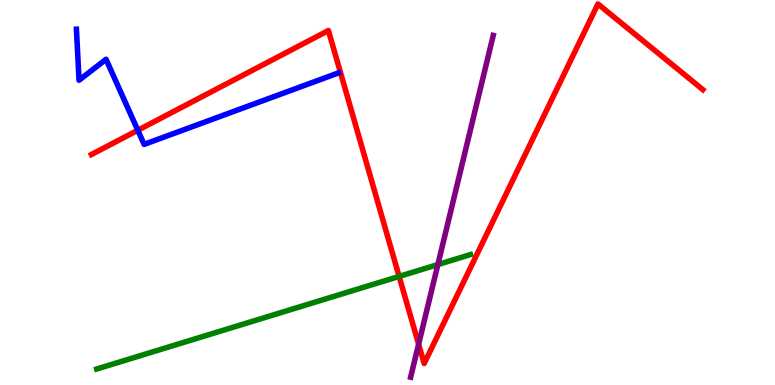[{'lines': ['blue', 'red'], 'intersections': [{'x': 1.78, 'y': 6.62}]}, {'lines': ['green', 'red'], 'intersections': [{'x': 5.15, 'y': 2.82}]}, {'lines': ['purple', 'red'], 'intersections': [{'x': 5.4, 'y': 1.06}]}, {'lines': ['blue', 'green'], 'intersections': []}, {'lines': ['blue', 'purple'], 'intersections': []}, {'lines': ['green', 'purple'], 'intersections': [{'x': 5.65, 'y': 3.13}]}]